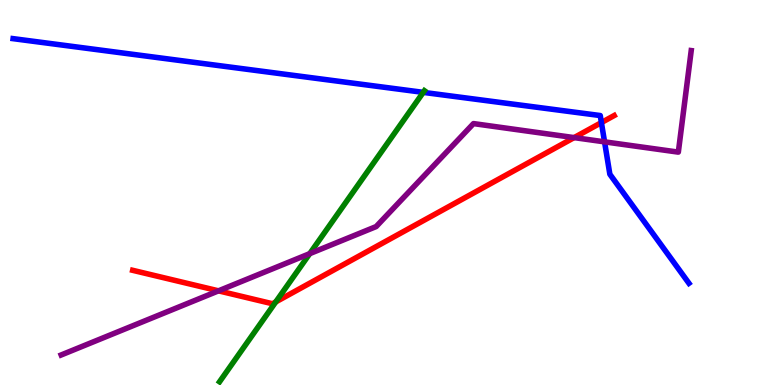[{'lines': ['blue', 'red'], 'intersections': [{'x': 7.76, 'y': 6.82}]}, {'lines': ['green', 'red'], 'intersections': [{'x': 3.56, 'y': 2.16}]}, {'lines': ['purple', 'red'], 'intersections': [{'x': 2.82, 'y': 2.45}, {'x': 7.41, 'y': 6.43}]}, {'lines': ['blue', 'green'], 'intersections': [{'x': 5.46, 'y': 7.6}]}, {'lines': ['blue', 'purple'], 'intersections': [{'x': 7.8, 'y': 6.32}]}, {'lines': ['green', 'purple'], 'intersections': [{'x': 4.0, 'y': 3.41}]}]